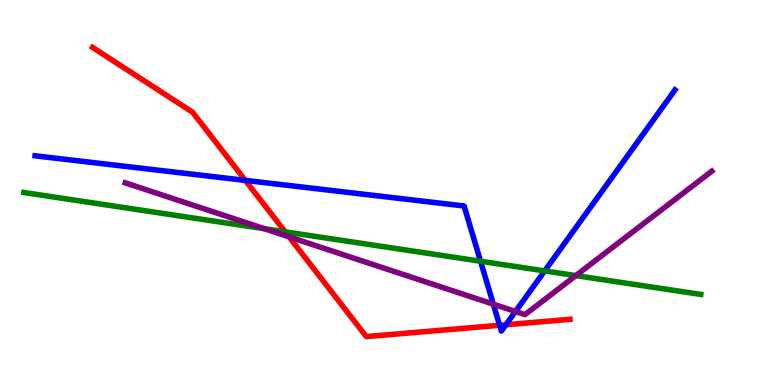[{'lines': ['blue', 'red'], 'intersections': [{'x': 3.17, 'y': 5.31}, {'x': 6.45, 'y': 1.55}, {'x': 6.53, 'y': 1.56}]}, {'lines': ['green', 'red'], 'intersections': [{'x': 3.68, 'y': 3.98}]}, {'lines': ['purple', 'red'], 'intersections': [{'x': 3.73, 'y': 3.85}]}, {'lines': ['blue', 'green'], 'intersections': [{'x': 6.2, 'y': 3.21}, {'x': 7.03, 'y': 2.96}]}, {'lines': ['blue', 'purple'], 'intersections': [{'x': 6.37, 'y': 2.1}, {'x': 6.65, 'y': 1.91}]}, {'lines': ['green', 'purple'], 'intersections': [{'x': 3.41, 'y': 4.06}, {'x': 7.43, 'y': 2.84}]}]